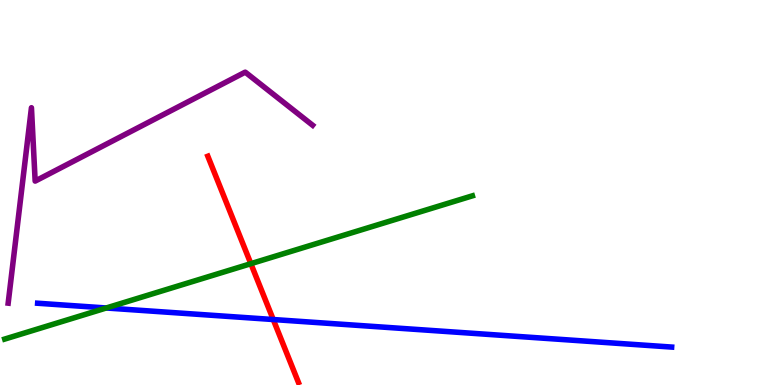[{'lines': ['blue', 'red'], 'intersections': [{'x': 3.53, 'y': 1.7}]}, {'lines': ['green', 'red'], 'intersections': [{'x': 3.24, 'y': 3.15}]}, {'lines': ['purple', 'red'], 'intersections': []}, {'lines': ['blue', 'green'], 'intersections': [{'x': 1.37, 'y': 2.0}]}, {'lines': ['blue', 'purple'], 'intersections': []}, {'lines': ['green', 'purple'], 'intersections': []}]